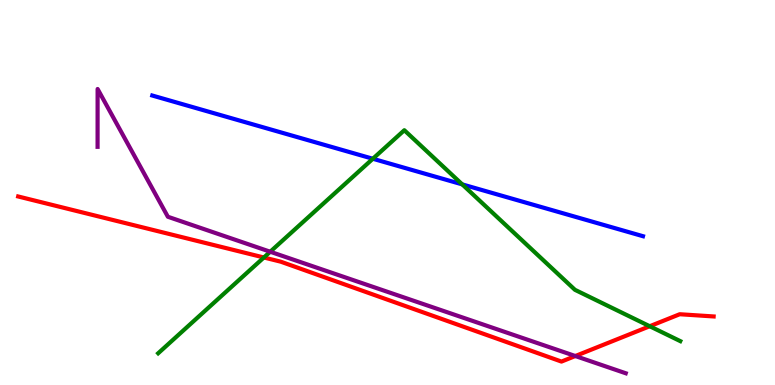[{'lines': ['blue', 'red'], 'intersections': []}, {'lines': ['green', 'red'], 'intersections': [{'x': 3.4, 'y': 3.31}, {'x': 8.38, 'y': 1.53}]}, {'lines': ['purple', 'red'], 'intersections': [{'x': 7.42, 'y': 0.753}]}, {'lines': ['blue', 'green'], 'intersections': [{'x': 4.81, 'y': 5.88}, {'x': 5.96, 'y': 5.21}]}, {'lines': ['blue', 'purple'], 'intersections': []}, {'lines': ['green', 'purple'], 'intersections': [{'x': 3.49, 'y': 3.46}]}]